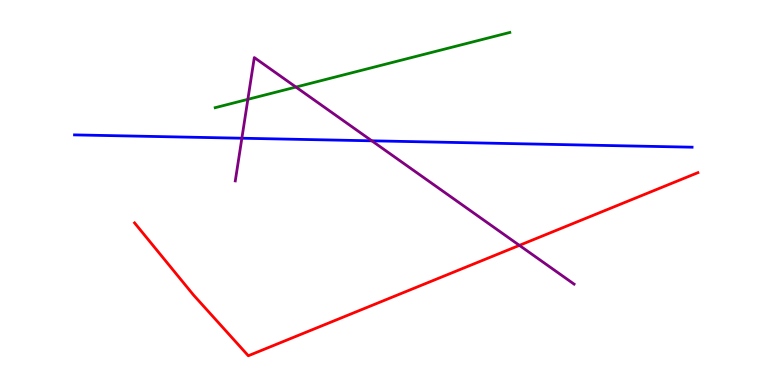[{'lines': ['blue', 'red'], 'intersections': []}, {'lines': ['green', 'red'], 'intersections': []}, {'lines': ['purple', 'red'], 'intersections': [{'x': 6.7, 'y': 3.63}]}, {'lines': ['blue', 'green'], 'intersections': []}, {'lines': ['blue', 'purple'], 'intersections': [{'x': 3.12, 'y': 6.41}, {'x': 4.8, 'y': 6.34}]}, {'lines': ['green', 'purple'], 'intersections': [{'x': 3.2, 'y': 7.42}, {'x': 3.82, 'y': 7.74}]}]